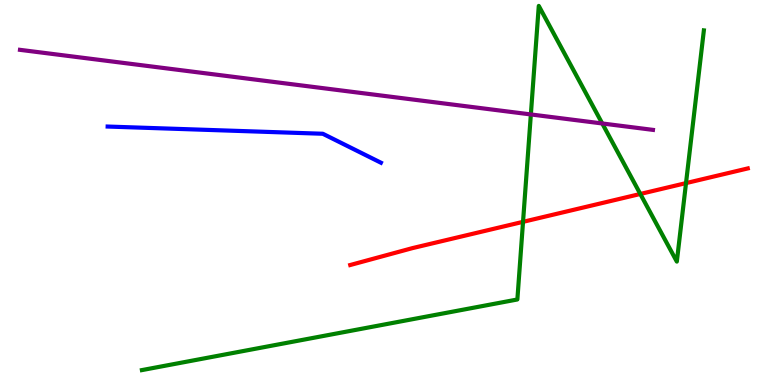[{'lines': ['blue', 'red'], 'intersections': []}, {'lines': ['green', 'red'], 'intersections': [{'x': 6.75, 'y': 4.24}, {'x': 8.26, 'y': 4.96}, {'x': 8.85, 'y': 5.24}]}, {'lines': ['purple', 'red'], 'intersections': []}, {'lines': ['blue', 'green'], 'intersections': []}, {'lines': ['blue', 'purple'], 'intersections': []}, {'lines': ['green', 'purple'], 'intersections': [{'x': 6.85, 'y': 7.03}, {'x': 7.77, 'y': 6.79}]}]